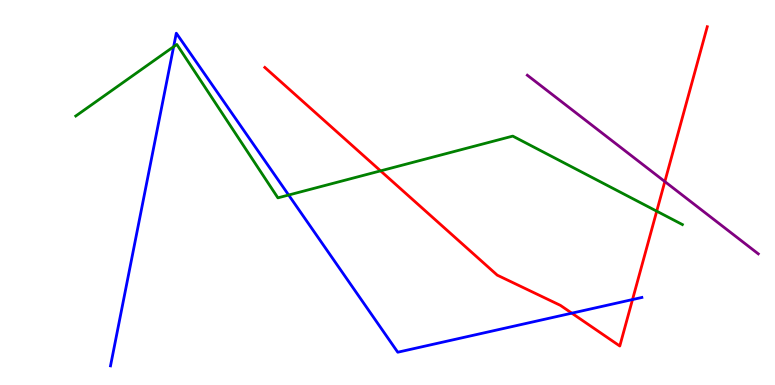[{'lines': ['blue', 'red'], 'intersections': [{'x': 7.38, 'y': 1.87}, {'x': 8.16, 'y': 2.22}]}, {'lines': ['green', 'red'], 'intersections': [{'x': 4.91, 'y': 5.56}, {'x': 8.47, 'y': 4.51}]}, {'lines': ['purple', 'red'], 'intersections': [{'x': 8.58, 'y': 5.28}]}, {'lines': ['blue', 'green'], 'intersections': [{'x': 2.24, 'y': 8.79}, {'x': 3.72, 'y': 4.93}]}, {'lines': ['blue', 'purple'], 'intersections': []}, {'lines': ['green', 'purple'], 'intersections': []}]